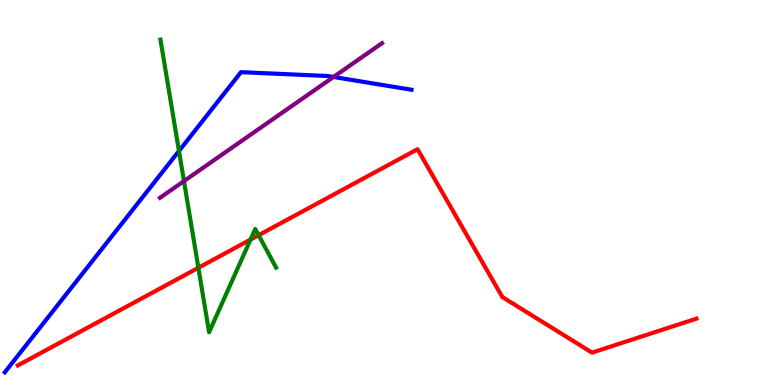[{'lines': ['blue', 'red'], 'intersections': []}, {'lines': ['green', 'red'], 'intersections': [{'x': 2.56, 'y': 3.04}, {'x': 3.23, 'y': 3.78}, {'x': 3.34, 'y': 3.89}]}, {'lines': ['purple', 'red'], 'intersections': []}, {'lines': ['blue', 'green'], 'intersections': [{'x': 2.31, 'y': 6.08}]}, {'lines': ['blue', 'purple'], 'intersections': [{'x': 4.3, 'y': 8.0}]}, {'lines': ['green', 'purple'], 'intersections': [{'x': 2.37, 'y': 5.3}]}]